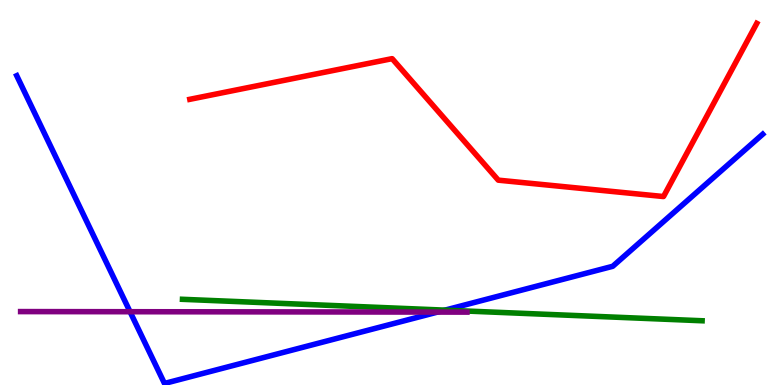[{'lines': ['blue', 'red'], 'intersections': []}, {'lines': ['green', 'red'], 'intersections': []}, {'lines': ['purple', 'red'], 'intersections': []}, {'lines': ['blue', 'green'], 'intersections': [{'x': 5.74, 'y': 1.94}]}, {'lines': ['blue', 'purple'], 'intersections': [{'x': 1.68, 'y': 1.9}, {'x': 5.65, 'y': 1.89}]}, {'lines': ['green', 'purple'], 'intersections': []}]